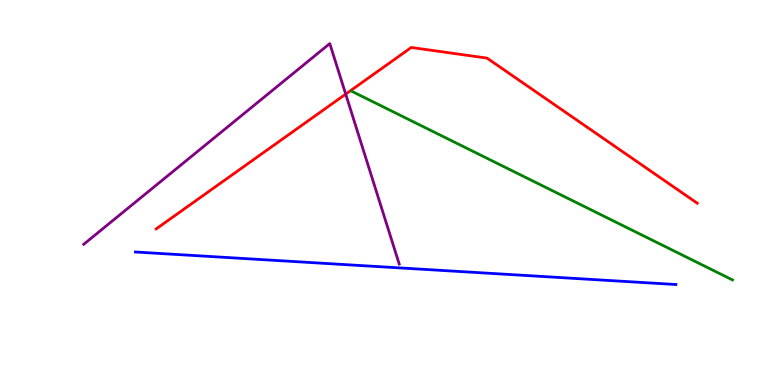[{'lines': ['blue', 'red'], 'intersections': []}, {'lines': ['green', 'red'], 'intersections': []}, {'lines': ['purple', 'red'], 'intersections': [{'x': 4.46, 'y': 7.56}]}, {'lines': ['blue', 'green'], 'intersections': []}, {'lines': ['blue', 'purple'], 'intersections': []}, {'lines': ['green', 'purple'], 'intersections': []}]